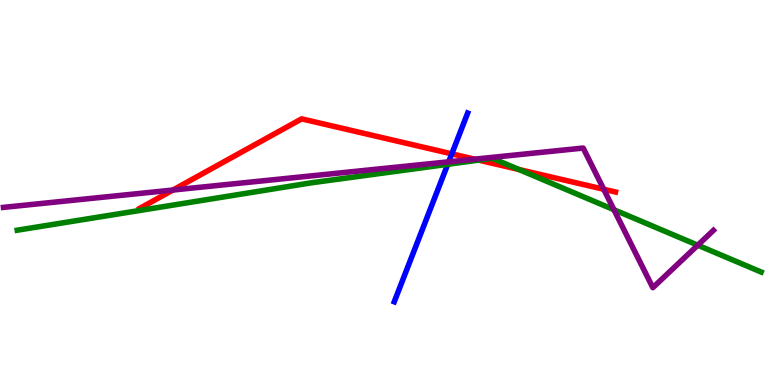[{'lines': ['blue', 'red'], 'intersections': [{'x': 5.83, 'y': 6.0}]}, {'lines': ['green', 'red'], 'intersections': [{'x': 6.18, 'y': 5.84}, {'x': 6.69, 'y': 5.6}]}, {'lines': ['purple', 'red'], 'intersections': [{'x': 2.23, 'y': 5.06}, {'x': 6.12, 'y': 5.87}, {'x': 7.79, 'y': 5.08}]}, {'lines': ['blue', 'green'], 'intersections': [{'x': 5.78, 'y': 5.73}]}, {'lines': ['blue', 'purple'], 'intersections': [{'x': 5.79, 'y': 5.8}]}, {'lines': ['green', 'purple'], 'intersections': [{'x': 7.92, 'y': 4.55}, {'x': 9.0, 'y': 3.63}]}]